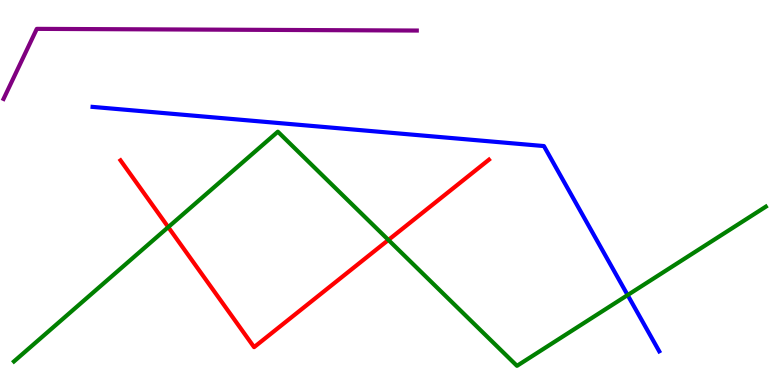[{'lines': ['blue', 'red'], 'intersections': []}, {'lines': ['green', 'red'], 'intersections': [{'x': 2.17, 'y': 4.1}, {'x': 5.01, 'y': 3.77}]}, {'lines': ['purple', 'red'], 'intersections': []}, {'lines': ['blue', 'green'], 'intersections': [{'x': 8.1, 'y': 2.34}]}, {'lines': ['blue', 'purple'], 'intersections': []}, {'lines': ['green', 'purple'], 'intersections': []}]